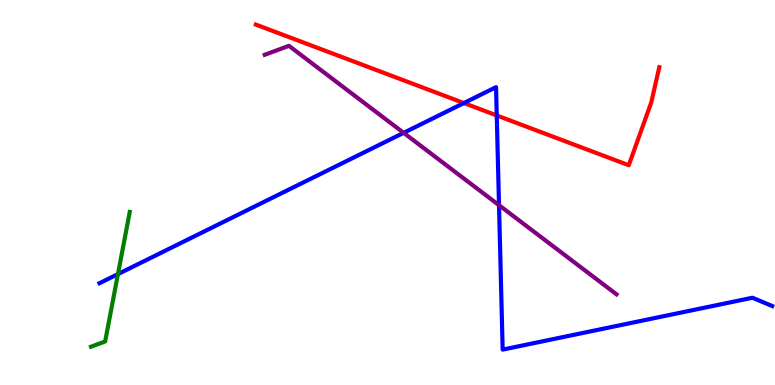[{'lines': ['blue', 'red'], 'intersections': [{'x': 5.99, 'y': 7.32}, {'x': 6.41, 'y': 7.0}]}, {'lines': ['green', 'red'], 'intersections': []}, {'lines': ['purple', 'red'], 'intersections': []}, {'lines': ['blue', 'green'], 'intersections': [{'x': 1.52, 'y': 2.88}]}, {'lines': ['blue', 'purple'], 'intersections': [{'x': 5.21, 'y': 6.55}, {'x': 6.44, 'y': 4.67}]}, {'lines': ['green', 'purple'], 'intersections': []}]